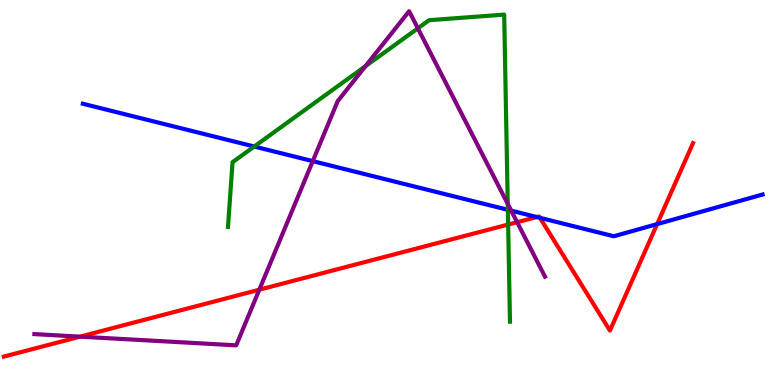[{'lines': ['blue', 'red'], 'intersections': [{'x': 6.93, 'y': 4.36}, {'x': 6.97, 'y': 4.34}, {'x': 8.48, 'y': 4.18}]}, {'lines': ['green', 'red'], 'intersections': [{'x': 6.56, 'y': 4.17}]}, {'lines': ['purple', 'red'], 'intersections': [{'x': 1.03, 'y': 1.26}, {'x': 3.35, 'y': 2.48}, {'x': 6.67, 'y': 4.23}]}, {'lines': ['blue', 'green'], 'intersections': [{'x': 3.28, 'y': 6.19}, {'x': 6.55, 'y': 4.55}]}, {'lines': ['blue', 'purple'], 'intersections': [{'x': 4.04, 'y': 5.81}, {'x': 6.6, 'y': 4.53}]}, {'lines': ['green', 'purple'], 'intersections': [{'x': 4.72, 'y': 8.28}, {'x': 5.39, 'y': 9.26}, {'x': 6.55, 'y': 4.7}]}]